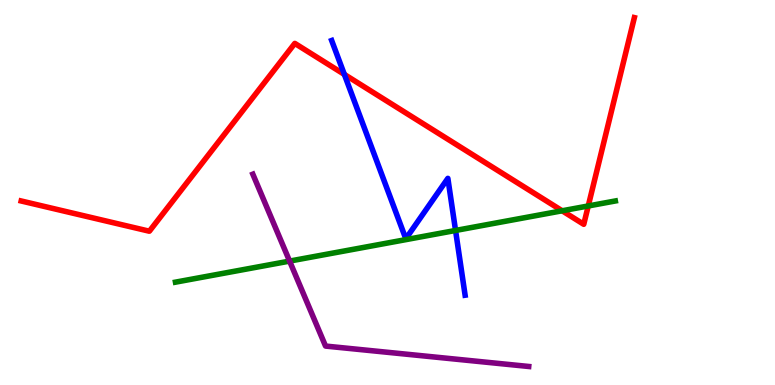[{'lines': ['blue', 'red'], 'intersections': [{'x': 4.44, 'y': 8.07}]}, {'lines': ['green', 'red'], 'intersections': [{'x': 7.25, 'y': 4.53}, {'x': 7.59, 'y': 4.65}]}, {'lines': ['purple', 'red'], 'intersections': []}, {'lines': ['blue', 'green'], 'intersections': [{'x': 5.88, 'y': 4.01}]}, {'lines': ['blue', 'purple'], 'intersections': []}, {'lines': ['green', 'purple'], 'intersections': [{'x': 3.74, 'y': 3.22}]}]